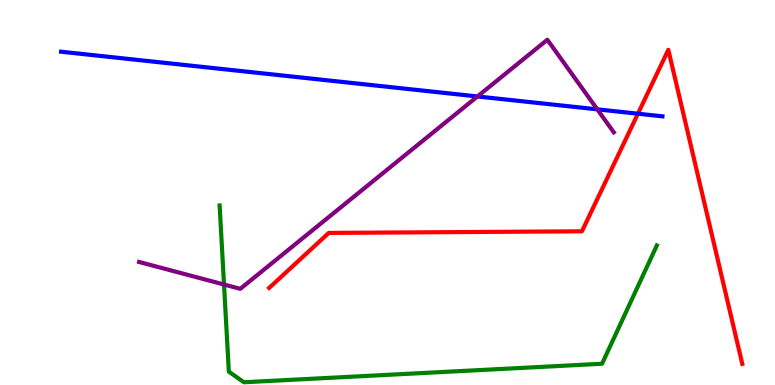[{'lines': ['blue', 'red'], 'intersections': [{'x': 8.23, 'y': 7.05}]}, {'lines': ['green', 'red'], 'intersections': []}, {'lines': ['purple', 'red'], 'intersections': []}, {'lines': ['blue', 'green'], 'intersections': []}, {'lines': ['blue', 'purple'], 'intersections': [{'x': 6.16, 'y': 7.49}, {'x': 7.71, 'y': 7.16}]}, {'lines': ['green', 'purple'], 'intersections': [{'x': 2.89, 'y': 2.61}]}]